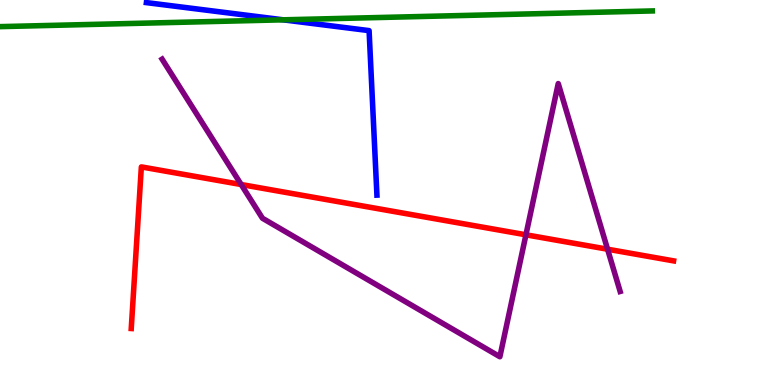[{'lines': ['blue', 'red'], 'intersections': []}, {'lines': ['green', 'red'], 'intersections': []}, {'lines': ['purple', 'red'], 'intersections': [{'x': 3.11, 'y': 5.21}, {'x': 6.79, 'y': 3.9}, {'x': 7.84, 'y': 3.53}]}, {'lines': ['blue', 'green'], 'intersections': [{'x': 3.65, 'y': 9.49}]}, {'lines': ['blue', 'purple'], 'intersections': []}, {'lines': ['green', 'purple'], 'intersections': []}]